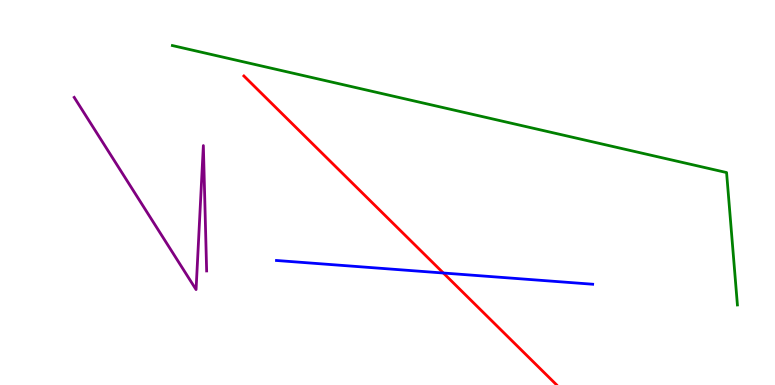[{'lines': ['blue', 'red'], 'intersections': [{'x': 5.72, 'y': 2.91}]}, {'lines': ['green', 'red'], 'intersections': []}, {'lines': ['purple', 'red'], 'intersections': []}, {'lines': ['blue', 'green'], 'intersections': []}, {'lines': ['blue', 'purple'], 'intersections': []}, {'lines': ['green', 'purple'], 'intersections': []}]